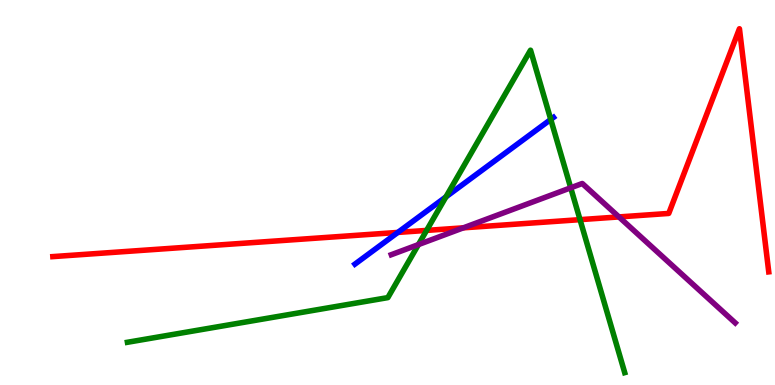[{'lines': ['blue', 'red'], 'intersections': [{'x': 5.13, 'y': 3.96}]}, {'lines': ['green', 'red'], 'intersections': [{'x': 5.5, 'y': 4.02}, {'x': 7.48, 'y': 4.29}]}, {'lines': ['purple', 'red'], 'intersections': [{'x': 5.98, 'y': 4.08}, {'x': 7.99, 'y': 4.37}]}, {'lines': ['blue', 'green'], 'intersections': [{'x': 5.75, 'y': 4.89}, {'x': 7.11, 'y': 6.9}]}, {'lines': ['blue', 'purple'], 'intersections': []}, {'lines': ['green', 'purple'], 'intersections': [{'x': 5.4, 'y': 3.65}, {'x': 7.36, 'y': 5.12}]}]